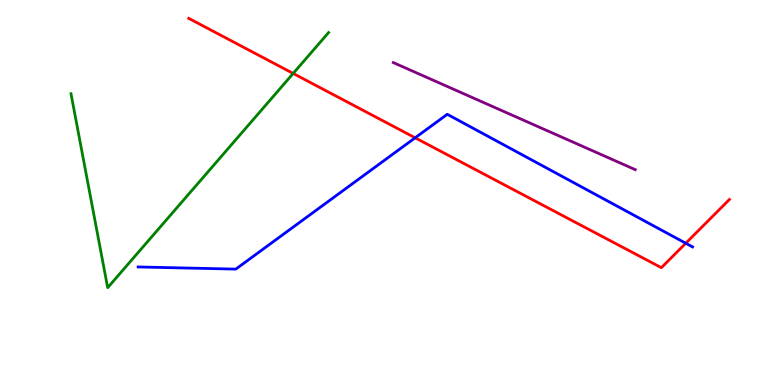[{'lines': ['blue', 'red'], 'intersections': [{'x': 5.36, 'y': 6.42}, {'x': 8.85, 'y': 3.68}]}, {'lines': ['green', 'red'], 'intersections': [{'x': 3.78, 'y': 8.09}]}, {'lines': ['purple', 'red'], 'intersections': []}, {'lines': ['blue', 'green'], 'intersections': []}, {'lines': ['blue', 'purple'], 'intersections': []}, {'lines': ['green', 'purple'], 'intersections': []}]